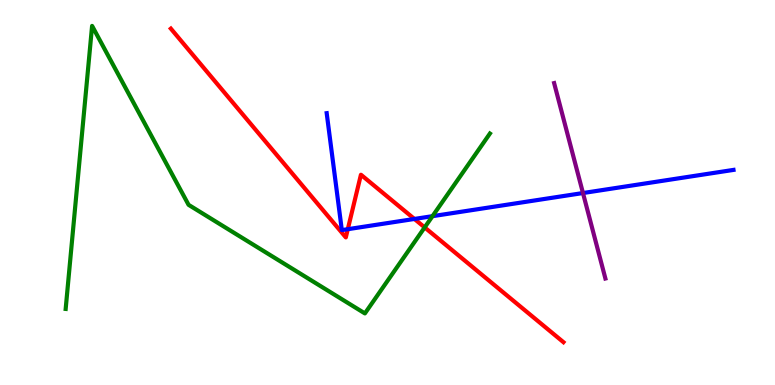[{'lines': ['blue', 'red'], 'intersections': [{'x': 4.49, 'y': 4.05}, {'x': 5.35, 'y': 4.31}]}, {'lines': ['green', 'red'], 'intersections': [{'x': 5.48, 'y': 4.09}]}, {'lines': ['purple', 'red'], 'intersections': []}, {'lines': ['blue', 'green'], 'intersections': [{'x': 5.58, 'y': 4.39}]}, {'lines': ['blue', 'purple'], 'intersections': [{'x': 7.52, 'y': 4.99}]}, {'lines': ['green', 'purple'], 'intersections': []}]